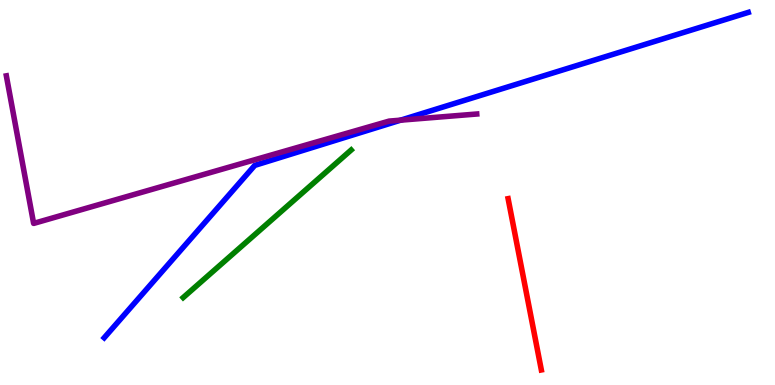[{'lines': ['blue', 'red'], 'intersections': []}, {'lines': ['green', 'red'], 'intersections': []}, {'lines': ['purple', 'red'], 'intersections': []}, {'lines': ['blue', 'green'], 'intersections': []}, {'lines': ['blue', 'purple'], 'intersections': [{'x': 5.17, 'y': 6.88}]}, {'lines': ['green', 'purple'], 'intersections': []}]